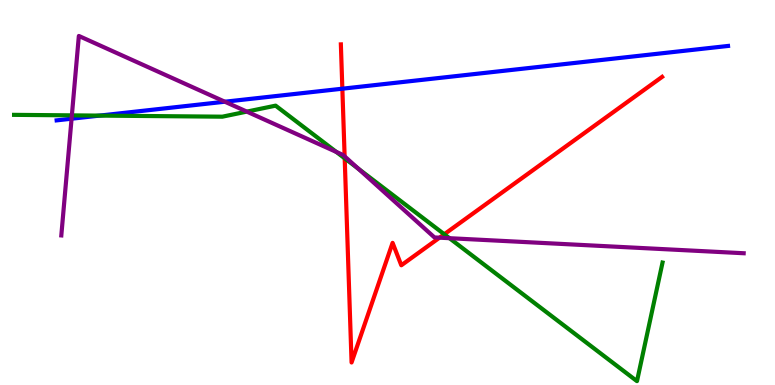[{'lines': ['blue', 'red'], 'intersections': [{'x': 4.42, 'y': 7.7}]}, {'lines': ['green', 'red'], 'intersections': [{'x': 4.45, 'y': 5.89}, {'x': 5.73, 'y': 3.92}]}, {'lines': ['purple', 'red'], 'intersections': [{'x': 4.45, 'y': 5.94}, {'x': 5.67, 'y': 3.83}]}, {'lines': ['blue', 'green'], 'intersections': [{'x': 1.29, 'y': 7.0}]}, {'lines': ['blue', 'purple'], 'intersections': [{'x': 0.924, 'y': 6.92}, {'x': 2.9, 'y': 7.36}]}, {'lines': ['green', 'purple'], 'intersections': [{'x': 0.927, 'y': 7.0}, {'x': 3.18, 'y': 7.1}, {'x': 4.34, 'y': 6.05}, {'x': 4.62, 'y': 5.62}, {'x': 5.8, 'y': 3.81}]}]